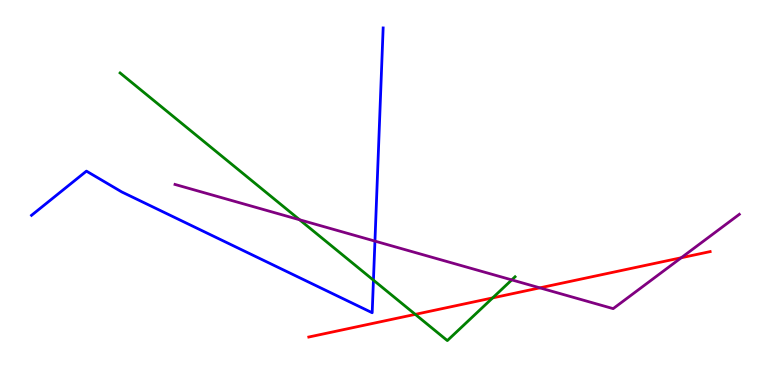[{'lines': ['blue', 'red'], 'intersections': []}, {'lines': ['green', 'red'], 'intersections': [{'x': 5.36, 'y': 1.83}, {'x': 6.36, 'y': 2.26}]}, {'lines': ['purple', 'red'], 'intersections': [{'x': 6.97, 'y': 2.52}, {'x': 8.79, 'y': 3.31}]}, {'lines': ['blue', 'green'], 'intersections': [{'x': 4.82, 'y': 2.72}]}, {'lines': ['blue', 'purple'], 'intersections': [{'x': 4.84, 'y': 3.74}]}, {'lines': ['green', 'purple'], 'intersections': [{'x': 3.87, 'y': 4.29}, {'x': 6.6, 'y': 2.73}]}]